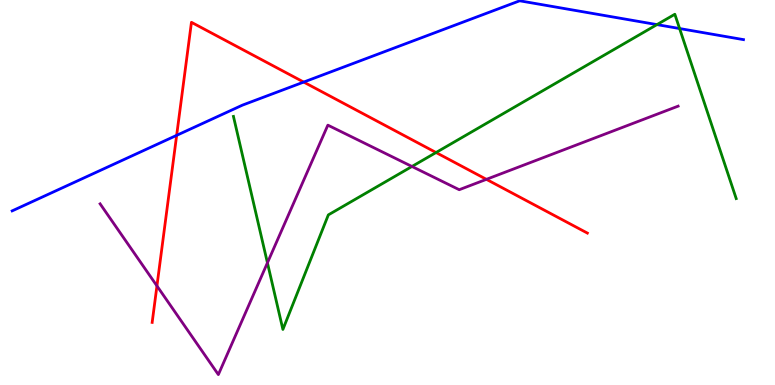[{'lines': ['blue', 'red'], 'intersections': [{'x': 2.28, 'y': 6.48}, {'x': 3.92, 'y': 7.87}]}, {'lines': ['green', 'red'], 'intersections': [{'x': 5.63, 'y': 6.04}]}, {'lines': ['purple', 'red'], 'intersections': [{'x': 2.03, 'y': 2.57}, {'x': 6.28, 'y': 5.34}]}, {'lines': ['blue', 'green'], 'intersections': [{'x': 8.48, 'y': 9.36}, {'x': 8.77, 'y': 9.26}]}, {'lines': ['blue', 'purple'], 'intersections': []}, {'lines': ['green', 'purple'], 'intersections': [{'x': 3.45, 'y': 3.17}, {'x': 5.32, 'y': 5.68}]}]